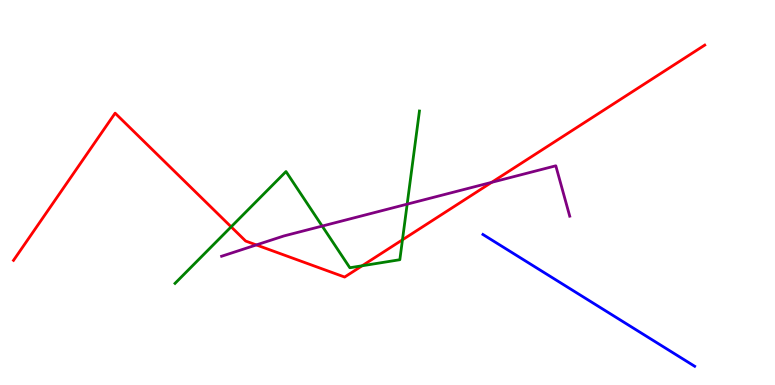[{'lines': ['blue', 'red'], 'intersections': []}, {'lines': ['green', 'red'], 'intersections': [{'x': 2.98, 'y': 4.11}, {'x': 4.67, 'y': 3.1}, {'x': 5.19, 'y': 3.77}]}, {'lines': ['purple', 'red'], 'intersections': [{'x': 3.31, 'y': 3.64}, {'x': 6.34, 'y': 5.26}]}, {'lines': ['blue', 'green'], 'intersections': []}, {'lines': ['blue', 'purple'], 'intersections': []}, {'lines': ['green', 'purple'], 'intersections': [{'x': 4.16, 'y': 4.13}, {'x': 5.25, 'y': 4.7}]}]